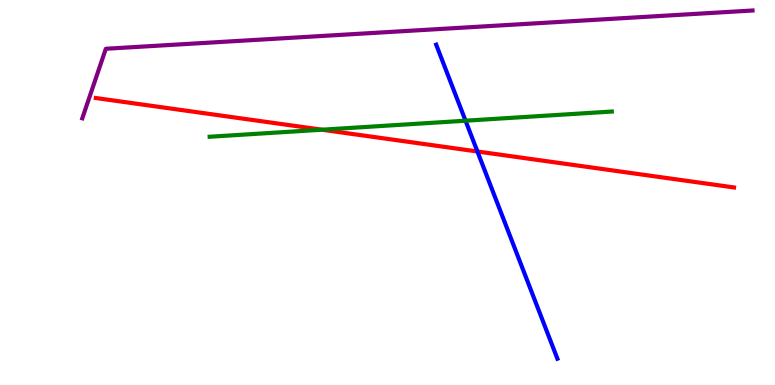[{'lines': ['blue', 'red'], 'intersections': [{'x': 6.16, 'y': 6.07}]}, {'lines': ['green', 'red'], 'intersections': [{'x': 4.15, 'y': 6.63}]}, {'lines': ['purple', 'red'], 'intersections': []}, {'lines': ['blue', 'green'], 'intersections': [{'x': 6.01, 'y': 6.86}]}, {'lines': ['blue', 'purple'], 'intersections': []}, {'lines': ['green', 'purple'], 'intersections': []}]